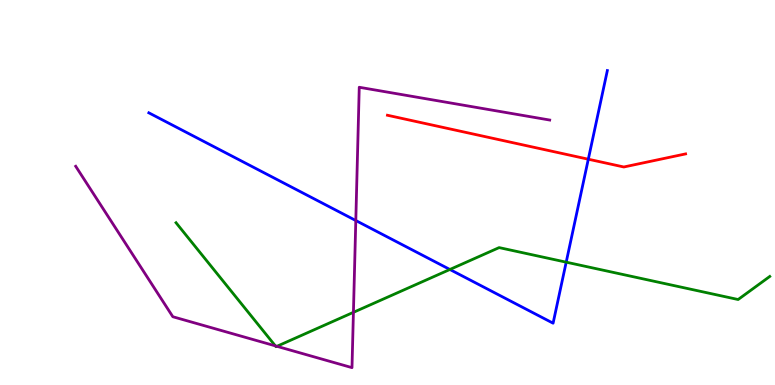[{'lines': ['blue', 'red'], 'intersections': [{'x': 7.59, 'y': 5.86}]}, {'lines': ['green', 'red'], 'intersections': []}, {'lines': ['purple', 'red'], 'intersections': []}, {'lines': ['blue', 'green'], 'intersections': [{'x': 5.8, 'y': 3.0}, {'x': 7.31, 'y': 3.19}]}, {'lines': ['blue', 'purple'], 'intersections': [{'x': 4.59, 'y': 4.27}]}, {'lines': ['green', 'purple'], 'intersections': [{'x': 3.55, 'y': 1.02}, {'x': 3.57, 'y': 1.0}, {'x': 4.56, 'y': 1.89}]}]